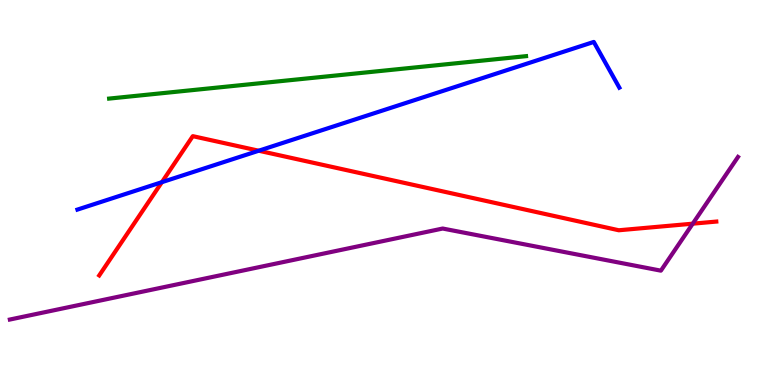[{'lines': ['blue', 'red'], 'intersections': [{'x': 2.09, 'y': 5.27}, {'x': 3.34, 'y': 6.09}]}, {'lines': ['green', 'red'], 'intersections': []}, {'lines': ['purple', 'red'], 'intersections': [{'x': 8.94, 'y': 4.19}]}, {'lines': ['blue', 'green'], 'intersections': []}, {'lines': ['blue', 'purple'], 'intersections': []}, {'lines': ['green', 'purple'], 'intersections': []}]